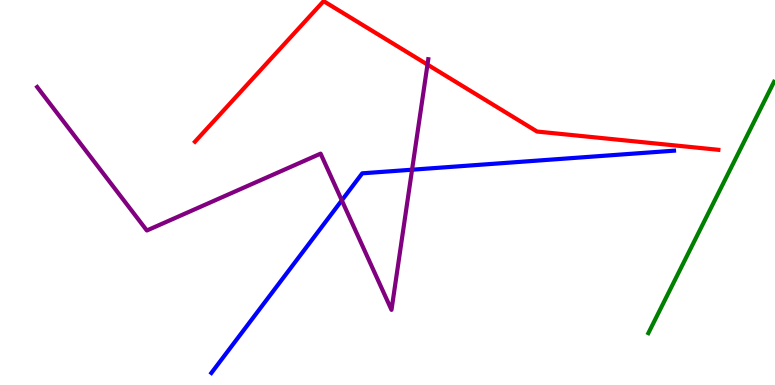[{'lines': ['blue', 'red'], 'intersections': []}, {'lines': ['green', 'red'], 'intersections': []}, {'lines': ['purple', 'red'], 'intersections': [{'x': 5.52, 'y': 8.32}]}, {'lines': ['blue', 'green'], 'intersections': []}, {'lines': ['blue', 'purple'], 'intersections': [{'x': 4.41, 'y': 4.8}, {'x': 5.32, 'y': 5.59}]}, {'lines': ['green', 'purple'], 'intersections': []}]